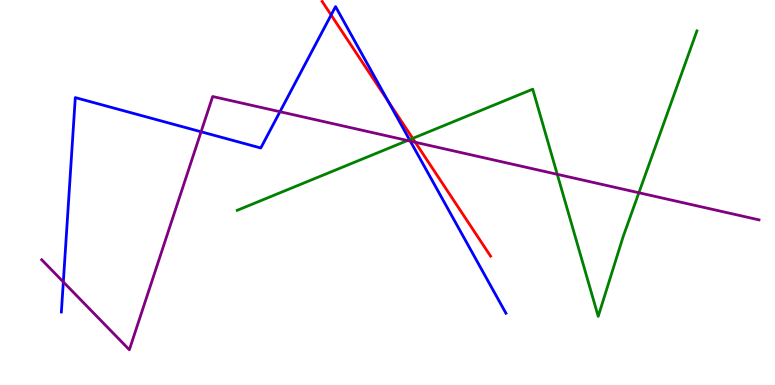[{'lines': ['blue', 'red'], 'intersections': [{'x': 4.27, 'y': 9.61}, {'x': 5.01, 'y': 7.37}]}, {'lines': ['green', 'red'], 'intersections': [{'x': 5.33, 'y': 6.41}]}, {'lines': ['purple', 'red'], 'intersections': [{'x': 5.36, 'y': 6.31}]}, {'lines': ['blue', 'green'], 'intersections': [{'x': 5.28, 'y': 6.37}]}, {'lines': ['blue', 'purple'], 'intersections': [{'x': 0.817, 'y': 2.68}, {'x': 2.59, 'y': 6.58}, {'x': 3.61, 'y': 7.1}, {'x': 5.29, 'y': 6.33}]}, {'lines': ['green', 'purple'], 'intersections': [{'x': 5.26, 'y': 6.35}, {'x': 7.19, 'y': 5.47}, {'x': 8.24, 'y': 4.99}]}]